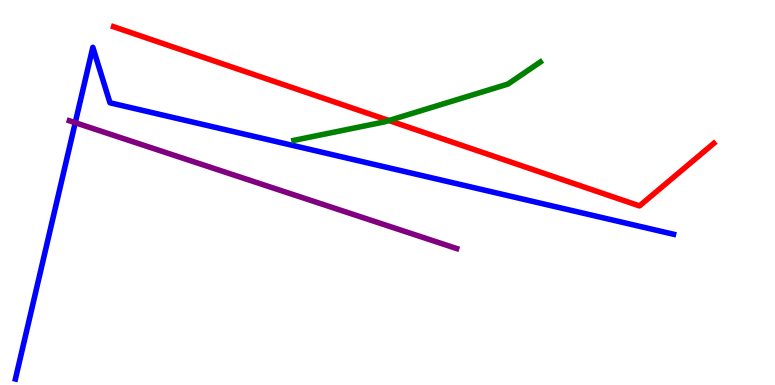[{'lines': ['blue', 'red'], 'intersections': []}, {'lines': ['green', 'red'], 'intersections': [{'x': 5.02, 'y': 6.87}]}, {'lines': ['purple', 'red'], 'intersections': []}, {'lines': ['blue', 'green'], 'intersections': []}, {'lines': ['blue', 'purple'], 'intersections': [{'x': 0.971, 'y': 6.81}]}, {'lines': ['green', 'purple'], 'intersections': []}]